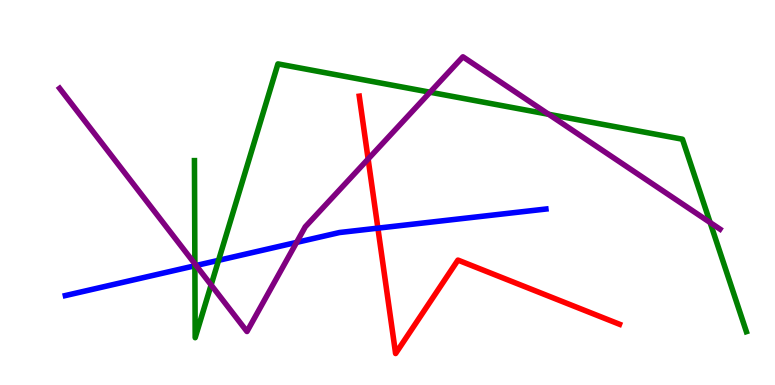[{'lines': ['blue', 'red'], 'intersections': [{'x': 4.88, 'y': 4.07}]}, {'lines': ['green', 'red'], 'intersections': []}, {'lines': ['purple', 'red'], 'intersections': [{'x': 4.75, 'y': 5.87}]}, {'lines': ['blue', 'green'], 'intersections': [{'x': 2.51, 'y': 3.1}, {'x': 2.82, 'y': 3.24}]}, {'lines': ['blue', 'purple'], 'intersections': [{'x': 2.53, 'y': 3.1}, {'x': 3.83, 'y': 3.7}]}, {'lines': ['green', 'purple'], 'intersections': [{'x': 2.51, 'y': 3.15}, {'x': 2.72, 'y': 2.6}, {'x': 5.55, 'y': 7.6}, {'x': 7.08, 'y': 7.03}, {'x': 9.16, 'y': 4.22}]}]